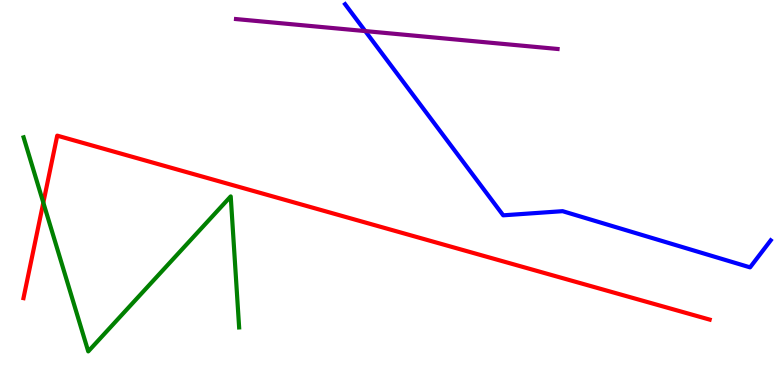[{'lines': ['blue', 'red'], 'intersections': []}, {'lines': ['green', 'red'], 'intersections': [{'x': 0.559, 'y': 4.74}]}, {'lines': ['purple', 'red'], 'intersections': []}, {'lines': ['blue', 'green'], 'intersections': []}, {'lines': ['blue', 'purple'], 'intersections': [{'x': 4.71, 'y': 9.19}]}, {'lines': ['green', 'purple'], 'intersections': []}]